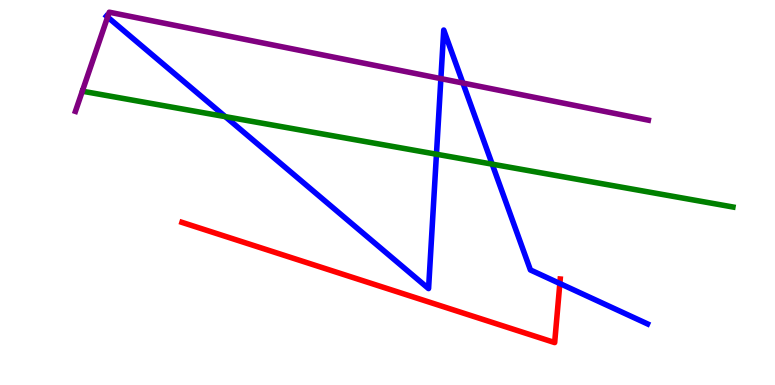[{'lines': ['blue', 'red'], 'intersections': [{'x': 7.22, 'y': 2.64}]}, {'lines': ['green', 'red'], 'intersections': []}, {'lines': ['purple', 'red'], 'intersections': []}, {'lines': ['blue', 'green'], 'intersections': [{'x': 2.91, 'y': 6.97}, {'x': 5.63, 'y': 5.99}, {'x': 6.35, 'y': 5.74}]}, {'lines': ['blue', 'purple'], 'intersections': [{'x': 1.39, 'y': 9.56}, {'x': 5.69, 'y': 7.96}, {'x': 5.97, 'y': 7.84}]}, {'lines': ['green', 'purple'], 'intersections': []}]